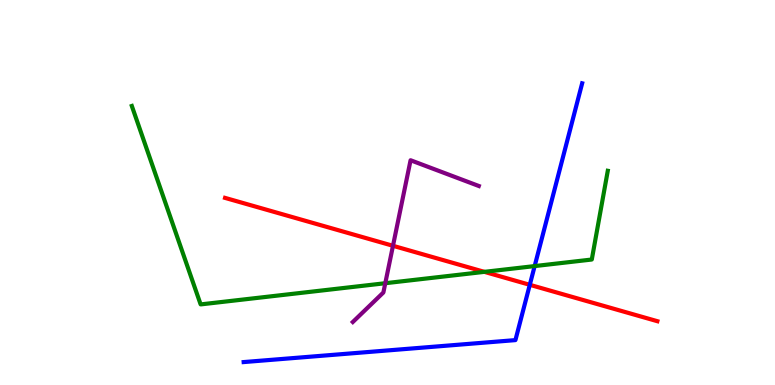[{'lines': ['blue', 'red'], 'intersections': [{'x': 6.84, 'y': 2.6}]}, {'lines': ['green', 'red'], 'intersections': [{'x': 6.25, 'y': 2.94}]}, {'lines': ['purple', 'red'], 'intersections': [{'x': 5.07, 'y': 3.62}]}, {'lines': ['blue', 'green'], 'intersections': [{'x': 6.9, 'y': 3.09}]}, {'lines': ['blue', 'purple'], 'intersections': []}, {'lines': ['green', 'purple'], 'intersections': [{'x': 4.97, 'y': 2.64}]}]